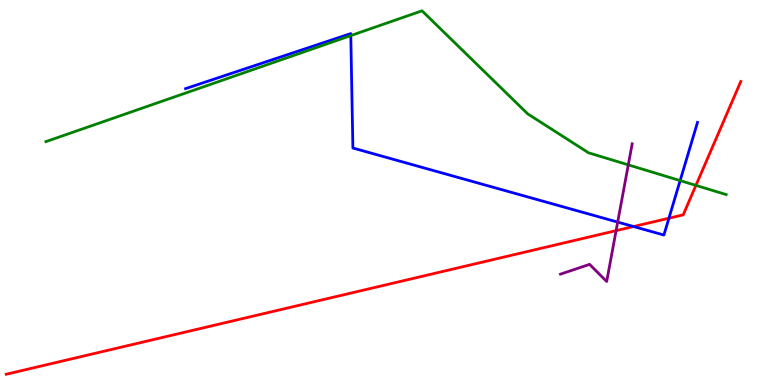[{'lines': ['blue', 'red'], 'intersections': [{'x': 8.17, 'y': 4.12}, {'x': 8.63, 'y': 4.33}]}, {'lines': ['green', 'red'], 'intersections': [{'x': 8.98, 'y': 5.18}]}, {'lines': ['purple', 'red'], 'intersections': [{'x': 7.95, 'y': 4.01}]}, {'lines': ['blue', 'green'], 'intersections': [{'x': 4.53, 'y': 9.08}, {'x': 8.78, 'y': 5.31}]}, {'lines': ['blue', 'purple'], 'intersections': [{'x': 7.97, 'y': 4.23}]}, {'lines': ['green', 'purple'], 'intersections': [{'x': 8.11, 'y': 5.72}]}]